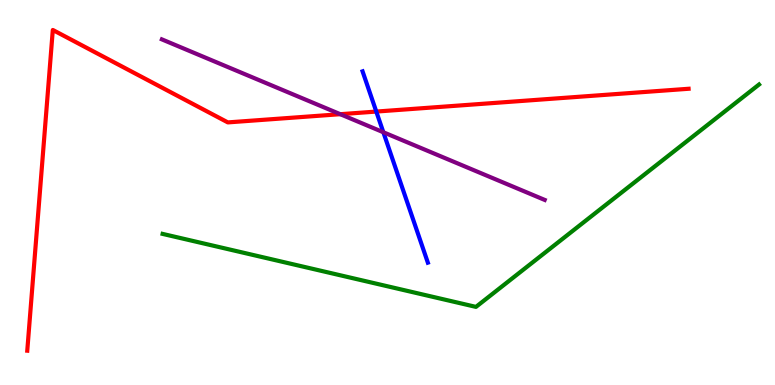[{'lines': ['blue', 'red'], 'intersections': [{'x': 4.86, 'y': 7.1}]}, {'lines': ['green', 'red'], 'intersections': []}, {'lines': ['purple', 'red'], 'intersections': [{'x': 4.39, 'y': 7.03}]}, {'lines': ['blue', 'green'], 'intersections': []}, {'lines': ['blue', 'purple'], 'intersections': [{'x': 4.95, 'y': 6.56}]}, {'lines': ['green', 'purple'], 'intersections': []}]